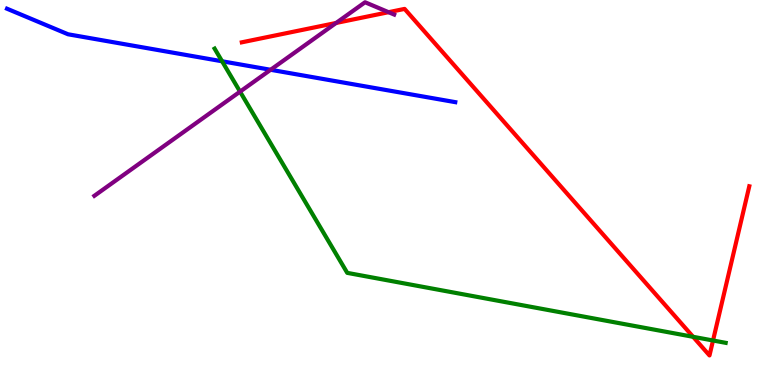[{'lines': ['blue', 'red'], 'intersections': []}, {'lines': ['green', 'red'], 'intersections': [{'x': 8.94, 'y': 1.25}, {'x': 9.2, 'y': 1.16}]}, {'lines': ['purple', 'red'], 'intersections': [{'x': 4.34, 'y': 9.4}, {'x': 5.01, 'y': 9.68}]}, {'lines': ['blue', 'green'], 'intersections': [{'x': 2.87, 'y': 8.41}]}, {'lines': ['blue', 'purple'], 'intersections': [{'x': 3.49, 'y': 8.19}]}, {'lines': ['green', 'purple'], 'intersections': [{'x': 3.1, 'y': 7.62}]}]